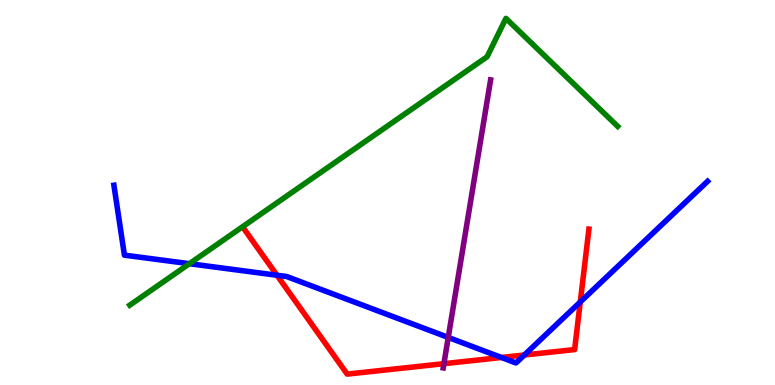[{'lines': ['blue', 'red'], 'intersections': [{'x': 3.57, 'y': 2.85}, {'x': 6.47, 'y': 0.715}, {'x': 6.77, 'y': 0.779}, {'x': 7.49, 'y': 2.16}]}, {'lines': ['green', 'red'], 'intersections': []}, {'lines': ['purple', 'red'], 'intersections': [{'x': 5.73, 'y': 0.554}]}, {'lines': ['blue', 'green'], 'intersections': [{'x': 2.44, 'y': 3.15}]}, {'lines': ['blue', 'purple'], 'intersections': [{'x': 5.78, 'y': 1.24}]}, {'lines': ['green', 'purple'], 'intersections': []}]